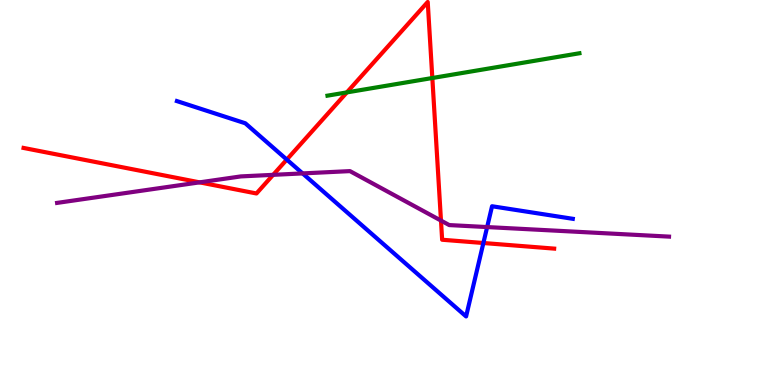[{'lines': ['blue', 'red'], 'intersections': [{'x': 3.7, 'y': 5.86}, {'x': 6.24, 'y': 3.69}]}, {'lines': ['green', 'red'], 'intersections': [{'x': 4.48, 'y': 7.6}, {'x': 5.58, 'y': 7.97}]}, {'lines': ['purple', 'red'], 'intersections': [{'x': 2.58, 'y': 5.26}, {'x': 3.52, 'y': 5.46}, {'x': 5.69, 'y': 4.27}]}, {'lines': ['blue', 'green'], 'intersections': []}, {'lines': ['blue', 'purple'], 'intersections': [{'x': 3.9, 'y': 5.5}, {'x': 6.29, 'y': 4.1}]}, {'lines': ['green', 'purple'], 'intersections': []}]